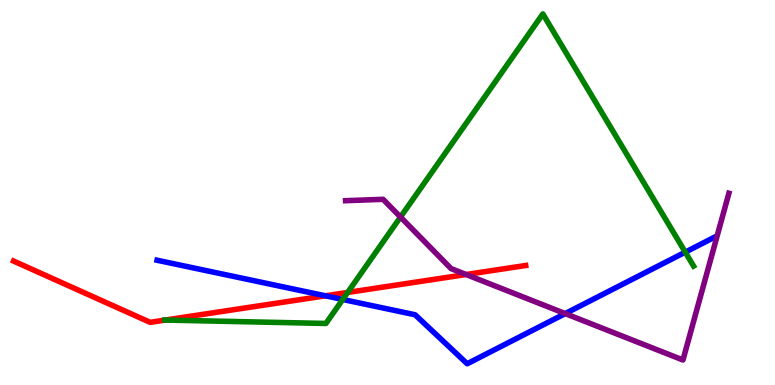[{'lines': ['blue', 'red'], 'intersections': [{'x': 4.2, 'y': 2.32}]}, {'lines': ['green', 'red'], 'intersections': [{'x': 2.13, 'y': 1.69}, {'x': 4.49, 'y': 2.4}]}, {'lines': ['purple', 'red'], 'intersections': [{'x': 6.01, 'y': 2.87}]}, {'lines': ['blue', 'green'], 'intersections': [{'x': 4.42, 'y': 2.22}, {'x': 8.84, 'y': 3.45}]}, {'lines': ['blue', 'purple'], 'intersections': [{'x': 7.29, 'y': 1.85}]}, {'lines': ['green', 'purple'], 'intersections': [{'x': 5.17, 'y': 4.36}]}]